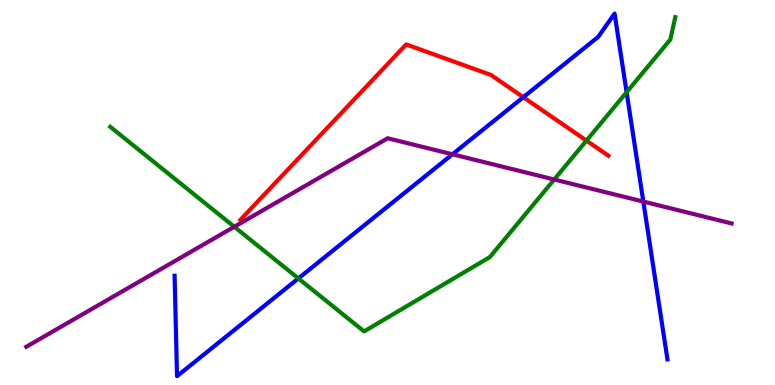[{'lines': ['blue', 'red'], 'intersections': [{'x': 6.75, 'y': 7.48}]}, {'lines': ['green', 'red'], 'intersections': [{'x': 7.57, 'y': 6.35}]}, {'lines': ['purple', 'red'], 'intersections': []}, {'lines': ['blue', 'green'], 'intersections': [{'x': 3.85, 'y': 2.77}, {'x': 8.09, 'y': 7.6}]}, {'lines': ['blue', 'purple'], 'intersections': [{'x': 5.84, 'y': 5.99}, {'x': 8.3, 'y': 4.76}]}, {'lines': ['green', 'purple'], 'intersections': [{'x': 3.02, 'y': 4.11}, {'x': 7.15, 'y': 5.34}]}]